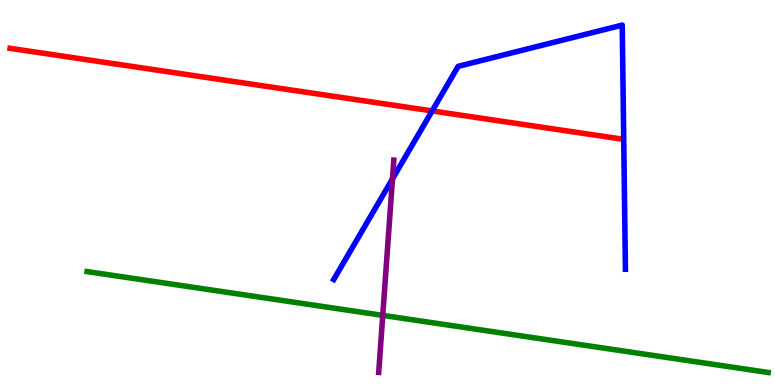[{'lines': ['blue', 'red'], 'intersections': [{'x': 5.58, 'y': 7.12}]}, {'lines': ['green', 'red'], 'intersections': []}, {'lines': ['purple', 'red'], 'intersections': []}, {'lines': ['blue', 'green'], 'intersections': []}, {'lines': ['blue', 'purple'], 'intersections': [{'x': 5.06, 'y': 5.35}]}, {'lines': ['green', 'purple'], 'intersections': [{'x': 4.94, 'y': 1.81}]}]